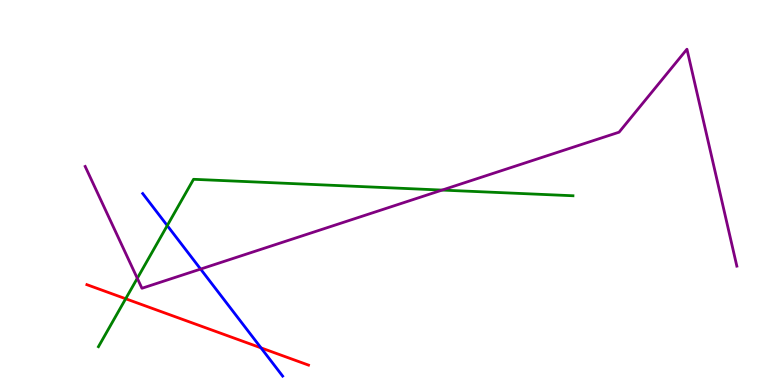[{'lines': ['blue', 'red'], 'intersections': [{'x': 3.37, 'y': 0.965}]}, {'lines': ['green', 'red'], 'intersections': [{'x': 1.62, 'y': 2.24}]}, {'lines': ['purple', 'red'], 'intersections': []}, {'lines': ['blue', 'green'], 'intersections': [{'x': 2.16, 'y': 4.14}]}, {'lines': ['blue', 'purple'], 'intersections': [{'x': 2.59, 'y': 3.01}]}, {'lines': ['green', 'purple'], 'intersections': [{'x': 1.77, 'y': 2.77}, {'x': 5.7, 'y': 5.06}]}]